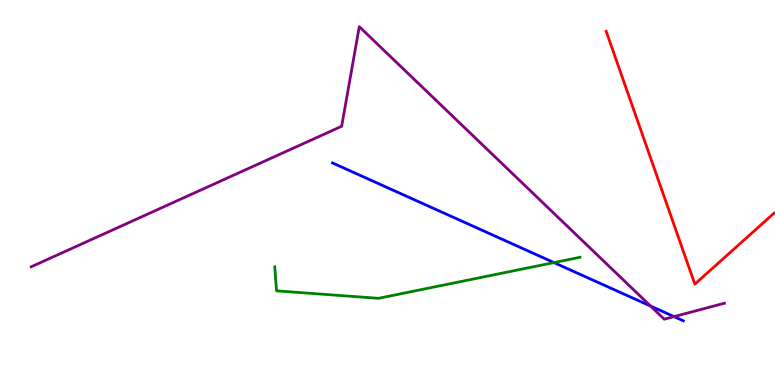[{'lines': ['blue', 'red'], 'intersections': []}, {'lines': ['green', 'red'], 'intersections': []}, {'lines': ['purple', 'red'], 'intersections': []}, {'lines': ['blue', 'green'], 'intersections': [{'x': 7.15, 'y': 3.18}]}, {'lines': ['blue', 'purple'], 'intersections': [{'x': 8.39, 'y': 2.05}, {'x': 8.7, 'y': 1.78}]}, {'lines': ['green', 'purple'], 'intersections': []}]